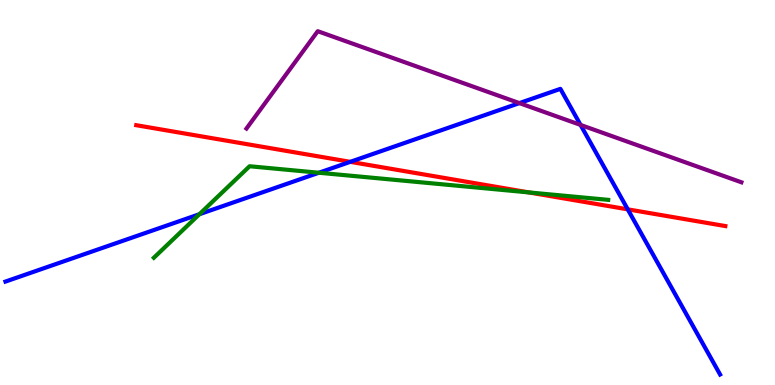[{'lines': ['blue', 'red'], 'intersections': [{'x': 4.52, 'y': 5.8}, {'x': 8.1, 'y': 4.56}]}, {'lines': ['green', 'red'], 'intersections': [{'x': 6.82, 'y': 5.0}]}, {'lines': ['purple', 'red'], 'intersections': []}, {'lines': ['blue', 'green'], 'intersections': [{'x': 2.57, 'y': 4.44}, {'x': 4.11, 'y': 5.51}]}, {'lines': ['blue', 'purple'], 'intersections': [{'x': 6.7, 'y': 7.32}, {'x': 7.49, 'y': 6.76}]}, {'lines': ['green', 'purple'], 'intersections': []}]